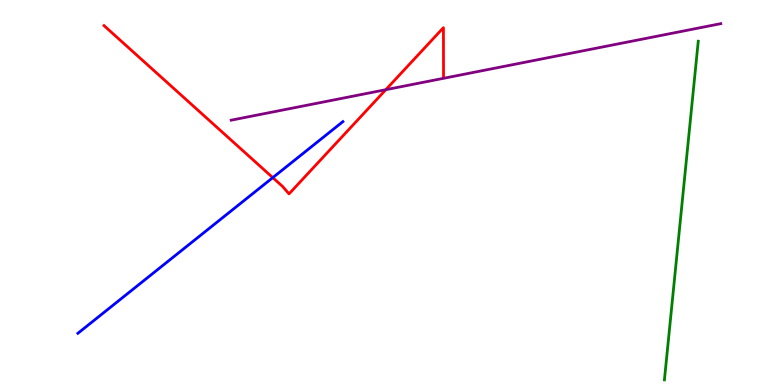[{'lines': ['blue', 'red'], 'intersections': [{'x': 3.52, 'y': 5.39}]}, {'lines': ['green', 'red'], 'intersections': []}, {'lines': ['purple', 'red'], 'intersections': [{'x': 4.98, 'y': 7.67}]}, {'lines': ['blue', 'green'], 'intersections': []}, {'lines': ['blue', 'purple'], 'intersections': []}, {'lines': ['green', 'purple'], 'intersections': []}]